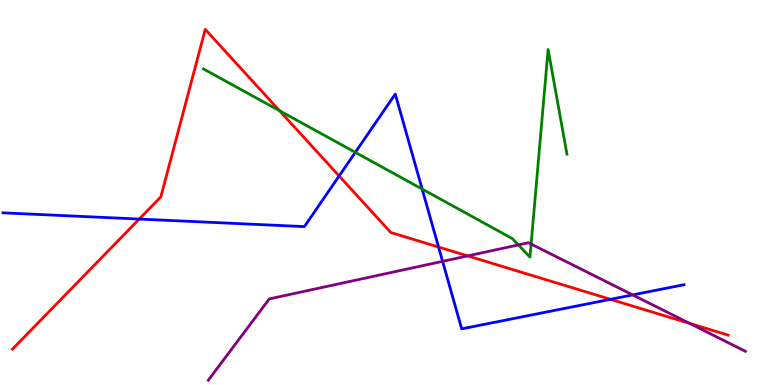[{'lines': ['blue', 'red'], 'intersections': [{'x': 1.8, 'y': 4.31}, {'x': 4.38, 'y': 5.43}, {'x': 5.66, 'y': 3.58}, {'x': 7.88, 'y': 2.23}]}, {'lines': ['green', 'red'], 'intersections': [{'x': 3.61, 'y': 7.12}]}, {'lines': ['purple', 'red'], 'intersections': [{'x': 6.03, 'y': 3.35}, {'x': 8.9, 'y': 1.6}]}, {'lines': ['blue', 'green'], 'intersections': [{'x': 4.58, 'y': 6.04}, {'x': 5.45, 'y': 5.09}]}, {'lines': ['blue', 'purple'], 'intersections': [{'x': 5.71, 'y': 3.21}, {'x': 8.16, 'y': 2.34}]}, {'lines': ['green', 'purple'], 'intersections': [{'x': 6.69, 'y': 3.64}, {'x': 6.85, 'y': 3.66}]}]